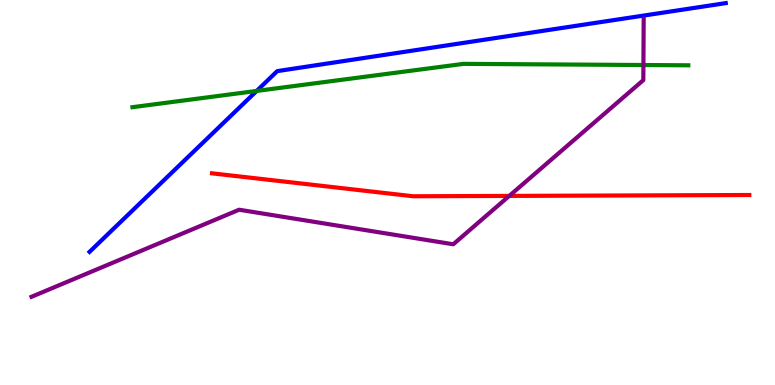[{'lines': ['blue', 'red'], 'intersections': []}, {'lines': ['green', 'red'], 'intersections': []}, {'lines': ['purple', 'red'], 'intersections': [{'x': 6.57, 'y': 4.91}]}, {'lines': ['blue', 'green'], 'intersections': [{'x': 3.31, 'y': 7.64}]}, {'lines': ['blue', 'purple'], 'intersections': []}, {'lines': ['green', 'purple'], 'intersections': [{'x': 8.3, 'y': 8.31}]}]